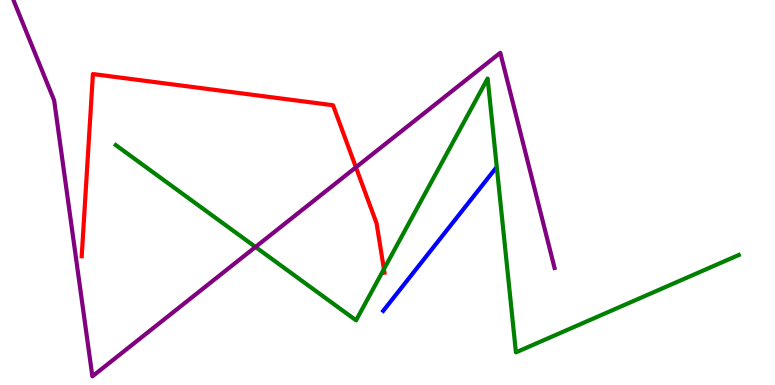[{'lines': ['blue', 'red'], 'intersections': []}, {'lines': ['green', 'red'], 'intersections': [{'x': 4.95, 'y': 3.01}]}, {'lines': ['purple', 'red'], 'intersections': [{'x': 4.59, 'y': 5.65}]}, {'lines': ['blue', 'green'], 'intersections': []}, {'lines': ['blue', 'purple'], 'intersections': []}, {'lines': ['green', 'purple'], 'intersections': [{'x': 3.3, 'y': 3.59}]}]